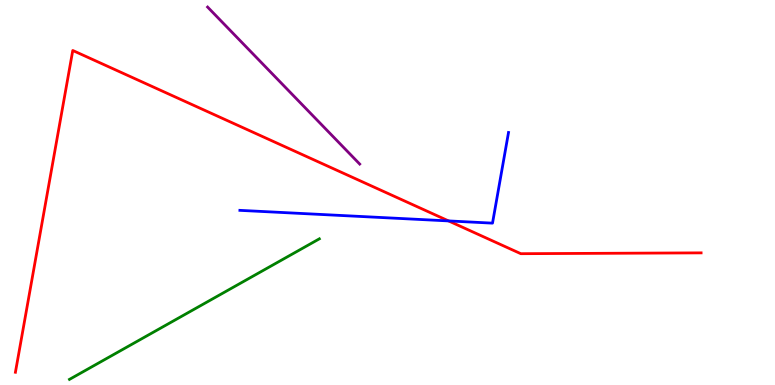[{'lines': ['blue', 'red'], 'intersections': [{'x': 5.79, 'y': 4.26}]}, {'lines': ['green', 'red'], 'intersections': []}, {'lines': ['purple', 'red'], 'intersections': []}, {'lines': ['blue', 'green'], 'intersections': []}, {'lines': ['blue', 'purple'], 'intersections': []}, {'lines': ['green', 'purple'], 'intersections': []}]